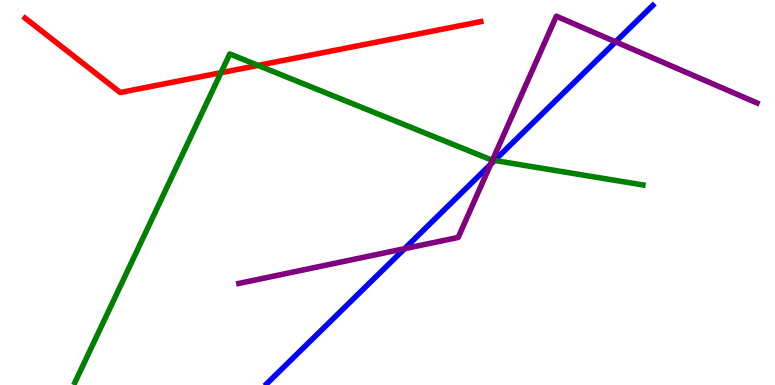[{'lines': ['blue', 'red'], 'intersections': []}, {'lines': ['green', 'red'], 'intersections': [{'x': 2.85, 'y': 8.11}, {'x': 3.33, 'y': 8.3}]}, {'lines': ['purple', 'red'], 'intersections': []}, {'lines': ['blue', 'green'], 'intersections': [{'x': 6.38, 'y': 5.83}]}, {'lines': ['blue', 'purple'], 'intersections': [{'x': 5.22, 'y': 3.54}, {'x': 6.33, 'y': 5.73}, {'x': 7.94, 'y': 8.91}]}, {'lines': ['green', 'purple'], 'intersections': [{'x': 6.35, 'y': 5.84}]}]